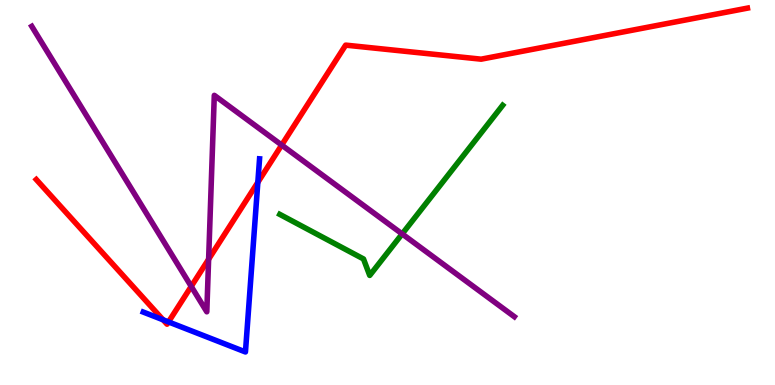[{'lines': ['blue', 'red'], 'intersections': [{'x': 2.1, 'y': 1.69}, {'x': 2.17, 'y': 1.64}, {'x': 3.33, 'y': 5.26}]}, {'lines': ['green', 'red'], 'intersections': []}, {'lines': ['purple', 'red'], 'intersections': [{'x': 2.47, 'y': 2.56}, {'x': 2.69, 'y': 3.27}, {'x': 3.63, 'y': 6.23}]}, {'lines': ['blue', 'green'], 'intersections': []}, {'lines': ['blue', 'purple'], 'intersections': []}, {'lines': ['green', 'purple'], 'intersections': [{'x': 5.19, 'y': 3.92}]}]